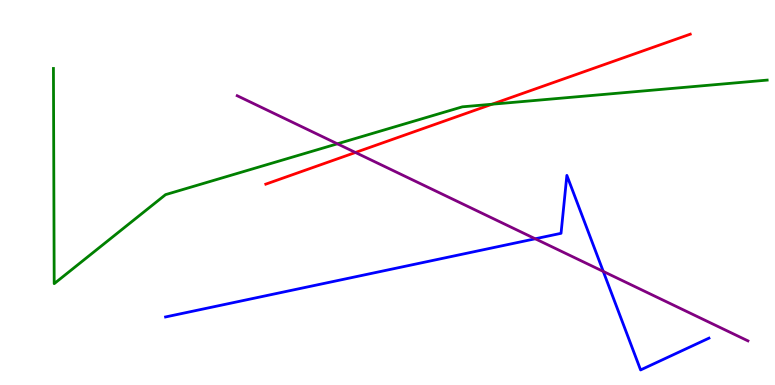[{'lines': ['blue', 'red'], 'intersections': []}, {'lines': ['green', 'red'], 'intersections': [{'x': 6.35, 'y': 7.29}]}, {'lines': ['purple', 'red'], 'intersections': [{'x': 4.59, 'y': 6.04}]}, {'lines': ['blue', 'green'], 'intersections': []}, {'lines': ['blue', 'purple'], 'intersections': [{'x': 6.91, 'y': 3.8}, {'x': 7.78, 'y': 2.95}]}, {'lines': ['green', 'purple'], 'intersections': [{'x': 4.35, 'y': 6.26}]}]